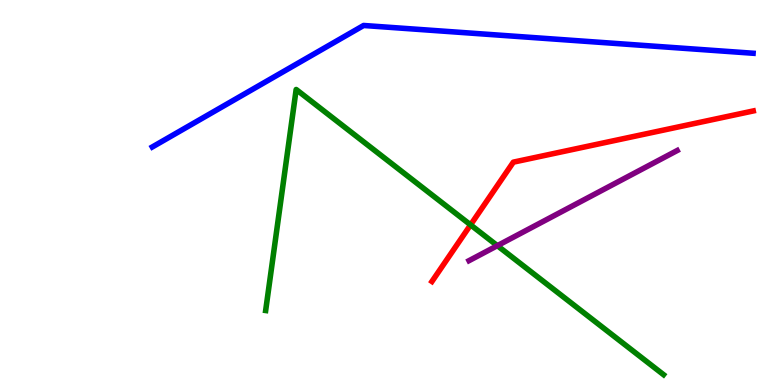[{'lines': ['blue', 'red'], 'intersections': []}, {'lines': ['green', 'red'], 'intersections': [{'x': 6.07, 'y': 4.16}]}, {'lines': ['purple', 'red'], 'intersections': []}, {'lines': ['blue', 'green'], 'intersections': []}, {'lines': ['blue', 'purple'], 'intersections': []}, {'lines': ['green', 'purple'], 'intersections': [{'x': 6.42, 'y': 3.62}]}]